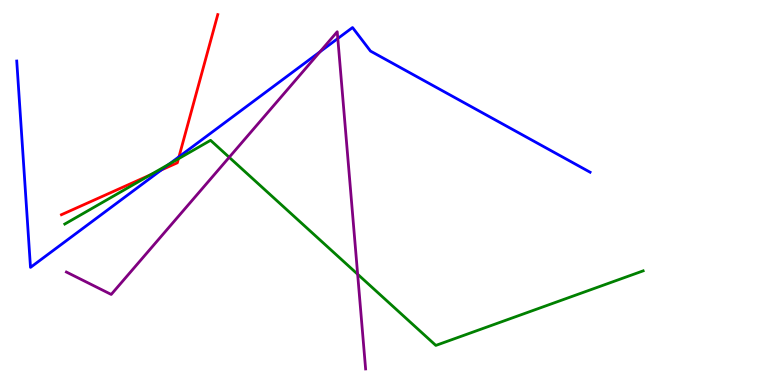[{'lines': ['blue', 'red'], 'intersections': [{'x': 2.08, 'y': 5.58}, {'x': 2.31, 'y': 5.93}]}, {'lines': ['green', 'red'], 'intersections': [{'x': 1.94, 'y': 5.46}, {'x': 2.3, 'y': 5.88}]}, {'lines': ['purple', 'red'], 'intersections': []}, {'lines': ['blue', 'green'], 'intersections': [{'x': 2.18, 'y': 5.74}]}, {'lines': ['blue', 'purple'], 'intersections': [{'x': 4.13, 'y': 8.65}, {'x': 4.36, 'y': 9.0}]}, {'lines': ['green', 'purple'], 'intersections': [{'x': 2.96, 'y': 5.91}, {'x': 4.61, 'y': 2.88}]}]